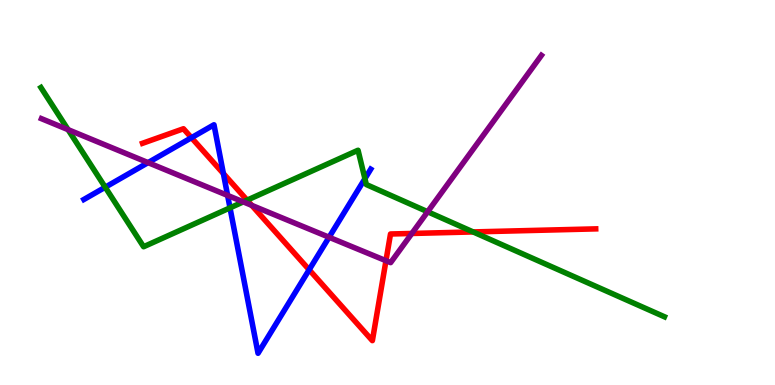[{'lines': ['blue', 'red'], 'intersections': [{'x': 2.47, 'y': 6.42}, {'x': 2.88, 'y': 5.49}, {'x': 3.99, 'y': 2.99}]}, {'lines': ['green', 'red'], 'intersections': [{'x': 3.19, 'y': 4.8}, {'x': 6.11, 'y': 3.98}]}, {'lines': ['purple', 'red'], 'intersections': [{'x': 3.25, 'y': 4.67}, {'x': 4.98, 'y': 3.23}, {'x': 5.31, 'y': 3.94}]}, {'lines': ['blue', 'green'], 'intersections': [{'x': 1.36, 'y': 5.14}, {'x': 2.97, 'y': 4.6}, {'x': 4.71, 'y': 5.36}]}, {'lines': ['blue', 'purple'], 'intersections': [{'x': 1.91, 'y': 5.78}, {'x': 2.94, 'y': 4.92}, {'x': 4.25, 'y': 3.84}]}, {'lines': ['green', 'purple'], 'intersections': [{'x': 0.879, 'y': 6.63}, {'x': 3.14, 'y': 4.76}, {'x': 5.52, 'y': 4.5}]}]